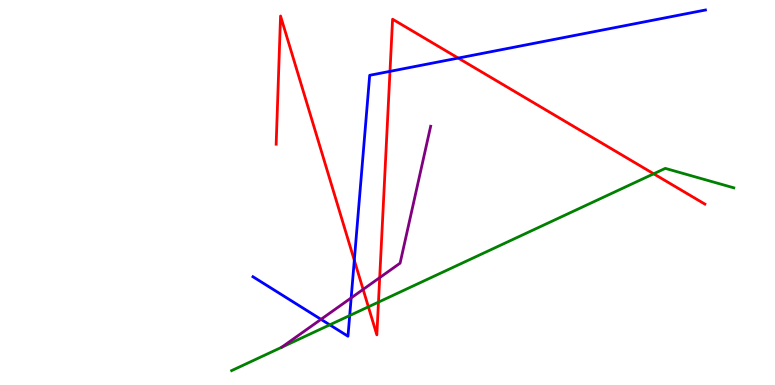[{'lines': ['blue', 'red'], 'intersections': [{'x': 4.57, 'y': 3.24}, {'x': 5.03, 'y': 8.15}, {'x': 5.91, 'y': 8.49}]}, {'lines': ['green', 'red'], 'intersections': [{'x': 4.75, 'y': 2.03}, {'x': 4.88, 'y': 2.15}, {'x': 8.43, 'y': 5.49}]}, {'lines': ['purple', 'red'], 'intersections': [{'x': 4.69, 'y': 2.48}, {'x': 4.9, 'y': 2.79}]}, {'lines': ['blue', 'green'], 'intersections': [{'x': 4.26, 'y': 1.56}, {'x': 4.51, 'y': 1.8}]}, {'lines': ['blue', 'purple'], 'intersections': [{'x': 4.14, 'y': 1.71}, {'x': 4.53, 'y': 2.26}]}, {'lines': ['green', 'purple'], 'intersections': []}]